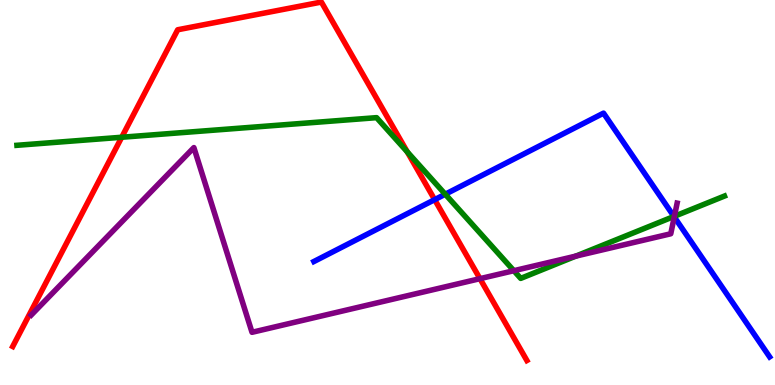[{'lines': ['blue', 'red'], 'intersections': [{'x': 5.61, 'y': 4.81}]}, {'lines': ['green', 'red'], 'intersections': [{'x': 1.57, 'y': 6.44}, {'x': 5.26, 'y': 6.05}]}, {'lines': ['purple', 'red'], 'intersections': [{'x': 6.19, 'y': 2.76}]}, {'lines': ['blue', 'green'], 'intersections': [{'x': 5.75, 'y': 4.96}, {'x': 8.7, 'y': 4.38}]}, {'lines': ['blue', 'purple'], 'intersections': [{'x': 8.7, 'y': 4.37}]}, {'lines': ['green', 'purple'], 'intersections': [{'x': 6.63, 'y': 2.97}, {'x': 7.43, 'y': 3.35}, {'x': 8.7, 'y': 4.38}]}]